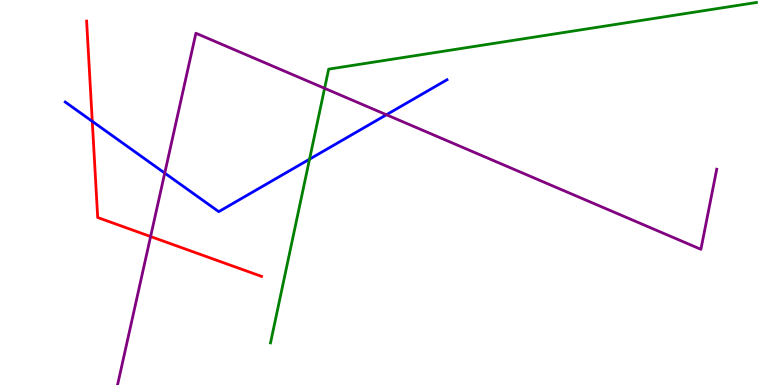[{'lines': ['blue', 'red'], 'intersections': [{'x': 1.19, 'y': 6.85}]}, {'lines': ['green', 'red'], 'intersections': []}, {'lines': ['purple', 'red'], 'intersections': [{'x': 1.94, 'y': 3.86}]}, {'lines': ['blue', 'green'], 'intersections': [{'x': 3.99, 'y': 5.87}]}, {'lines': ['blue', 'purple'], 'intersections': [{'x': 2.13, 'y': 5.5}, {'x': 4.99, 'y': 7.02}]}, {'lines': ['green', 'purple'], 'intersections': [{'x': 4.19, 'y': 7.71}]}]